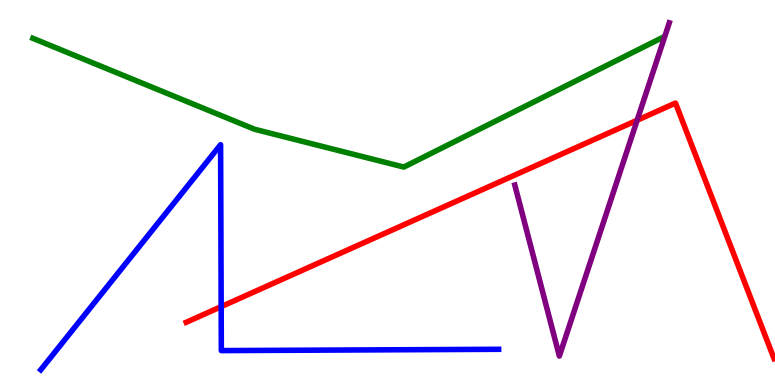[{'lines': ['blue', 'red'], 'intersections': [{'x': 2.85, 'y': 2.04}]}, {'lines': ['green', 'red'], 'intersections': []}, {'lines': ['purple', 'red'], 'intersections': [{'x': 8.22, 'y': 6.88}]}, {'lines': ['blue', 'green'], 'intersections': []}, {'lines': ['blue', 'purple'], 'intersections': []}, {'lines': ['green', 'purple'], 'intersections': []}]